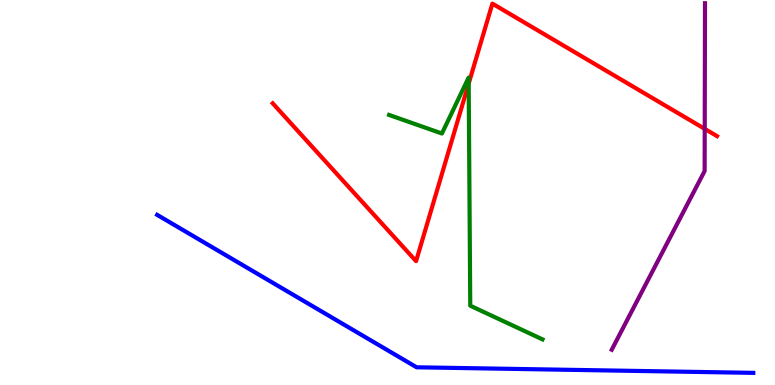[{'lines': ['blue', 'red'], 'intersections': []}, {'lines': ['green', 'red'], 'intersections': [{'x': 6.05, 'y': 7.83}]}, {'lines': ['purple', 'red'], 'intersections': [{'x': 9.09, 'y': 6.65}]}, {'lines': ['blue', 'green'], 'intersections': []}, {'lines': ['blue', 'purple'], 'intersections': []}, {'lines': ['green', 'purple'], 'intersections': []}]